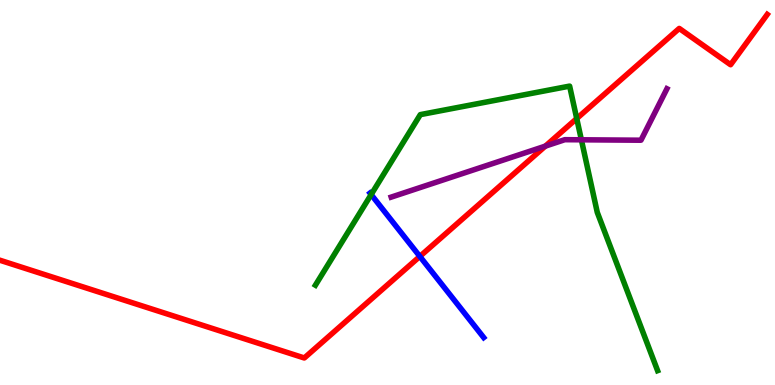[{'lines': ['blue', 'red'], 'intersections': [{'x': 5.42, 'y': 3.34}]}, {'lines': ['green', 'red'], 'intersections': [{'x': 7.44, 'y': 6.92}]}, {'lines': ['purple', 'red'], 'intersections': [{'x': 7.04, 'y': 6.2}]}, {'lines': ['blue', 'green'], 'intersections': [{'x': 4.79, 'y': 4.95}]}, {'lines': ['blue', 'purple'], 'intersections': []}, {'lines': ['green', 'purple'], 'intersections': [{'x': 7.5, 'y': 6.37}]}]